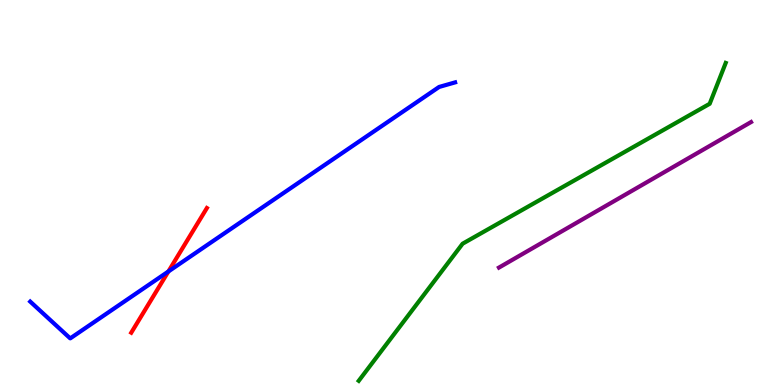[{'lines': ['blue', 'red'], 'intersections': [{'x': 2.17, 'y': 2.95}]}, {'lines': ['green', 'red'], 'intersections': []}, {'lines': ['purple', 'red'], 'intersections': []}, {'lines': ['blue', 'green'], 'intersections': []}, {'lines': ['blue', 'purple'], 'intersections': []}, {'lines': ['green', 'purple'], 'intersections': []}]